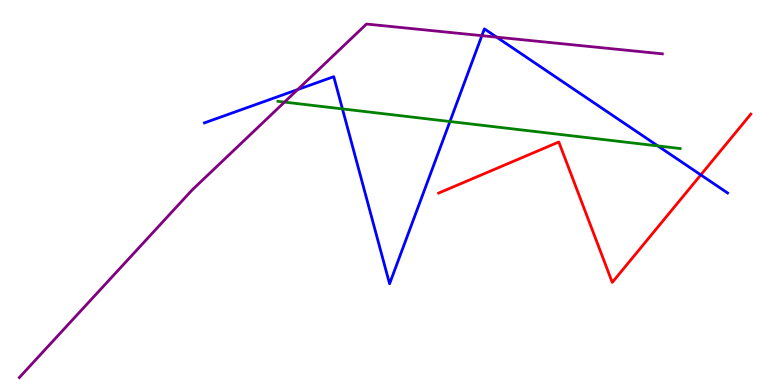[{'lines': ['blue', 'red'], 'intersections': [{'x': 9.04, 'y': 5.46}]}, {'lines': ['green', 'red'], 'intersections': []}, {'lines': ['purple', 'red'], 'intersections': []}, {'lines': ['blue', 'green'], 'intersections': [{'x': 4.42, 'y': 7.17}, {'x': 5.81, 'y': 6.84}, {'x': 8.49, 'y': 6.21}]}, {'lines': ['blue', 'purple'], 'intersections': [{'x': 3.84, 'y': 7.67}, {'x': 6.22, 'y': 9.07}, {'x': 6.41, 'y': 9.03}]}, {'lines': ['green', 'purple'], 'intersections': [{'x': 3.67, 'y': 7.35}]}]